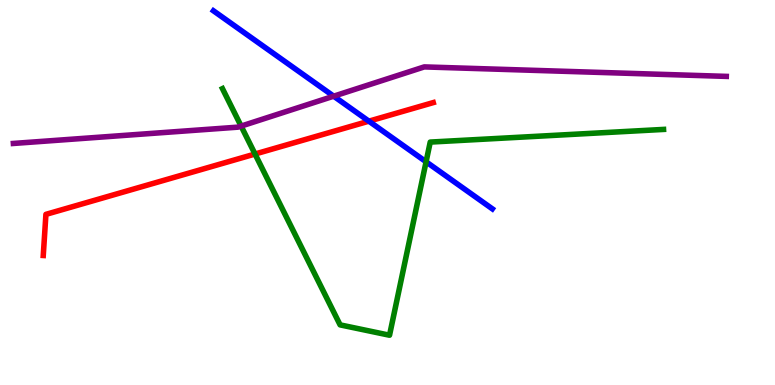[{'lines': ['blue', 'red'], 'intersections': [{'x': 4.76, 'y': 6.85}]}, {'lines': ['green', 'red'], 'intersections': [{'x': 3.29, 'y': 6.0}]}, {'lines': ['purple', 'red'], 'intersections': []}, {'lines': ['blue', 'green'], 'intersections': [{'x': 5.5, 'y': 5.8}]}, {'lines': ['blue', 'purple'], 'intersections': [{'x': 4.31, 'y': 7.5}]}, {'lines': ['green', 'purple'], 'intersections': [{'x': 3.11, 'y': 6.72}]}]